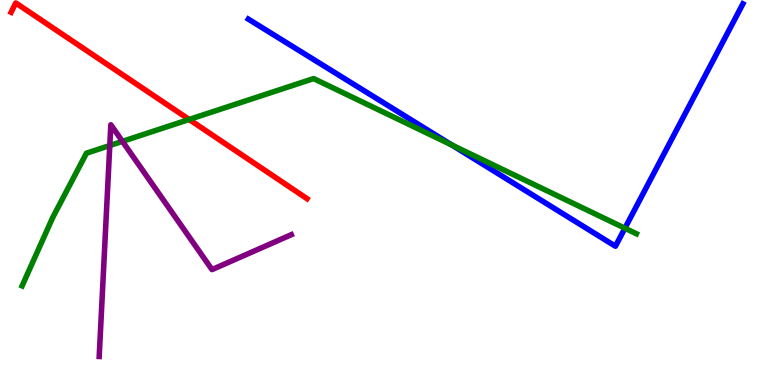[{'lines': ['blue', 'red'], 'intersections': []}, {'lines': ['green', 'red'], 'intersections': [{'x': 2.44, 'y': 6.9}]}, {'lines': ['purple', 'red'], 'intersections': []}, {'lines': ['blue', 'green'], 'intersections': [{'x': 5.83, 'y': 6.23}, {'x': 8.06, 'y': 4.07}]}, {'lines': ['blue', 'purple'], 'intersections': []}, {'lines': ['green', 'purple'], 'intersections': [{'x': 1.42, 'y': 6.22}, {'x': 1.58, 'y': 6.33}]}]